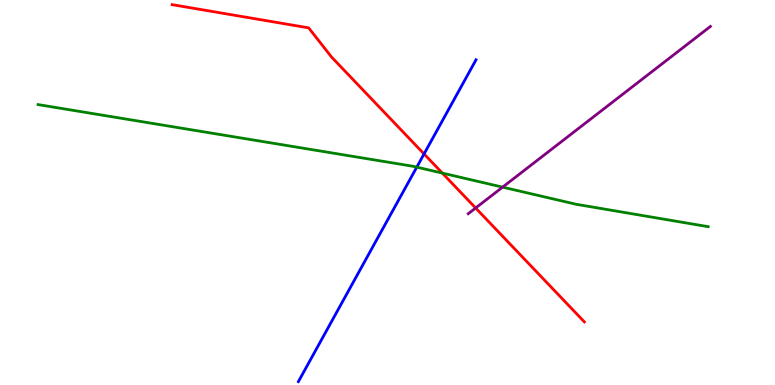[{'lines': ['blue', 'red'], 'intersections': [{'x': 5.47, 'y': 6.0}]}, {'lines': ['green', 'red'], 'intersections': [{'x': 5.71, 'y': 5.5}]}, {'lines': ['purple', 'red'], 'intersections': [{'x': 6.14, 'y': 4.6}]}, {'lines': ['blue', 'green'], 'intersections': [{'x': 5.38, 'y': 5.66}]}, {'lines': ['blue', 'purple'], 'intersections': []}, {'lines': ['green', 'purple'], 'intersections': [{'x': 6.49, 'y': 5.14}]}]